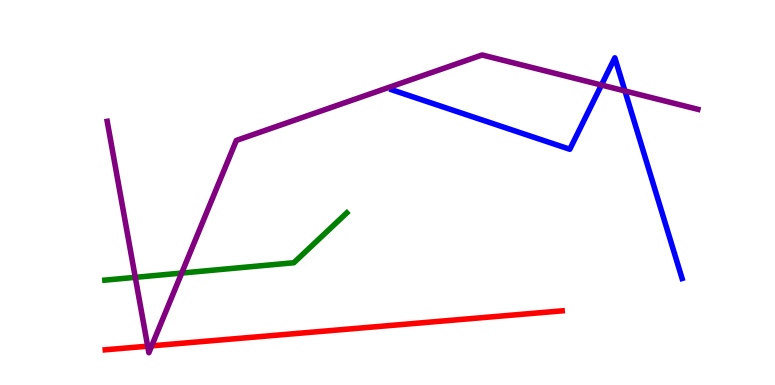[{'lines': ['blue', 'red'], 'intersections': []}, {'lines': ['green', 'red'], 'intersections': []}, {'lines': ['purple', 'red'], 'intersections': [{'x': 1.91, 'y': 1.01}, {'x': 1.96, 'y': 1.02}]}, {'lines': ['blue', 'green'], 'intersections': []}, {'lines': ['blue', 'purple'], 'intersections': [{'x': 7.76, 'y': 7.79}, {'x': 8.06, 'y': 7.64}]}, {'lines': ['green', 'purple'], 'intersections': [{'x': 1.75, 'y': 2.8}, {'x': 2.34, 'y': 2.91}]}]